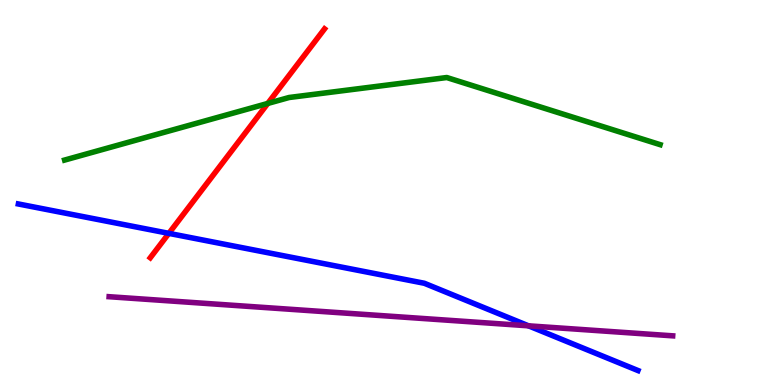[{'lines': ['blue', 'red'], 'intersections': [{'x': 2.18, 'y': 3.94}]}, {'lines': ['green', 'red'], 'intersections': [{'x': 3.46, 'y': 7.31}]}, {'lines': ['purple', 'red'], 'intersections': []}, {'lines': ['blue', 'green'], 'intersections': []}, {'lines': ['blue', 'purple'], 'intersections': [{'x': 6.82, 'y': 1.54}]}, {'lines': ['green', 'purple'], 'intersections': []}]